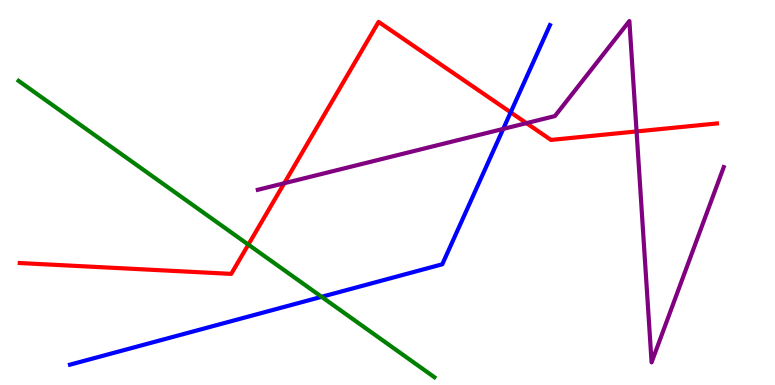[{'lines': ['blue', 'red'], 'intersections': [{'x': 6.59, 'y': 7.08}]}, {'lines': ['green', 'red'], 'intersections': [{'x': 3.2, 'y': 3.65}]}, {'lines': ['purple', 'red'], 'intersections': [{'x': 3.67, 'y': 5.24}, {'x': 6.79, 'y': 6.8}, {'x': 8.21, 'y': 6.59}]}, {'lines': ['blue', 'green'], 'intersections': [{'x': 4.15, 'y': 2.29}]}, {'lines': ['blue', 'purple'], 'intersections': [{'x': 6.49, 'y': 6.65}]}, {'lines': ['green', 'purple'], 'intersections': []}]